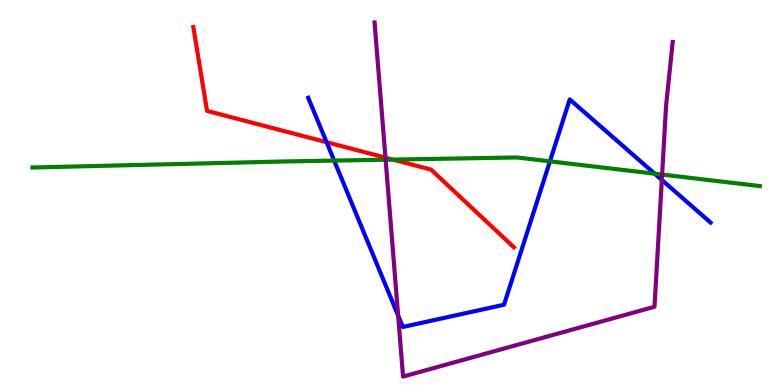[{'lines': ['blue', 'red'], 'intersections': [{'x': 4.21, 'y': 6.31}]}, {'lines': ['green', 'red'], 'intersections': [{'x': 5.07, 'y': 5.85}]}, {'lines': ['purple', 'red'], 'intersections': [{'x': 4.97, 'y': 5.91}]}, {'lines': ['blue', 'green'], 'intersections': [{'x': 4.31, 'y': 5.83}, {'x': 7.1, 'y': 5.81}, {'x': 8.45, 'y': 5.49}]}, {'lines': ['blue', 'purple'], 'intersections': [{'x': 5.14, 'y': 1.8}, {'x': 8.54, 'y': 5.33}]}, {'lines': ['green', 'purple'], 'intersections': [{'x': 4.98, 'y': 5.85}, {'x': 8.54, 'y': 5.47}]}]